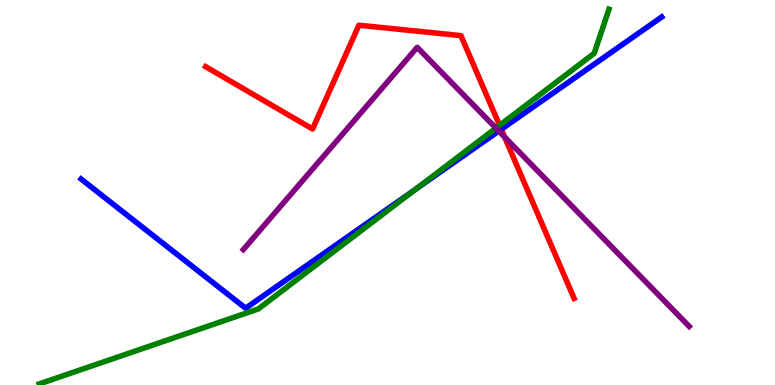[{'lines': ['blue', 'red'], 'intersections': [{'x': 6.47, 'y': 6.64}]}, {'lines': ['green', 'red'], 'intersections': [{'x': 6.45, 'y': 6.74}]}, {'lines': ['purple', 'red'], 'intersections': [{'x': 6.51, 'y': 6.44}]}, {'lines': ['blue', 'green'], 'intersections': [{'x': 5.36, 'y': 5.08}]}, {'lines': ['blue', 'purple'], 'intersections': [{'x': 6.44, 'y': 6.6}]}, {'lines': ['green', 'purple'], 'intersections': [{'x': 6.4, 'y': 6.67}]}]